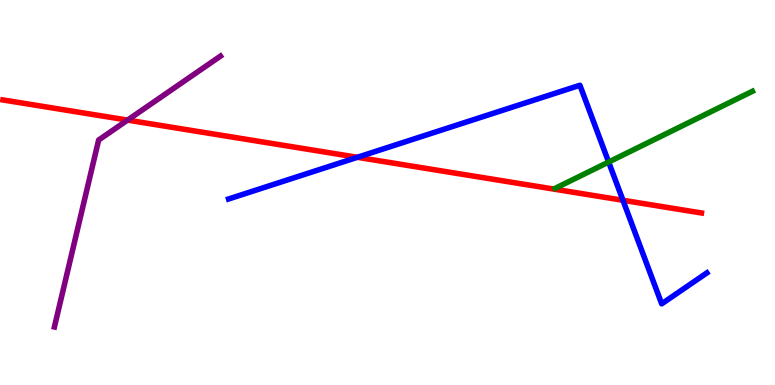[{'lines': ['blue', 'red'], 'intersections': [{'x': 4.61, 'y': 5.91}, {'x': 8.04, 'y': 4.8}]}, {'lines': ['green', 'red'], 'intersections': []}, {'lines': ['purple', 'red'], 'intersections': [{'x': 1.65, 'y': 6.88}]}, {'lines': ['blue', 'green'], 'intersections': [{'x': 7.85, 'y': 5.79}]}, {'lines': ['blue', 'purple'], 'intersections': []}, {'lines': ['green', 'purple'], 'intersections': []}]